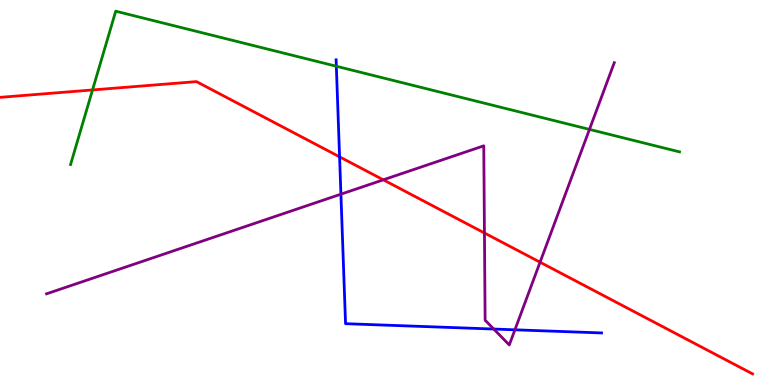[{'lines': ['blue', 'red'], 'intersections': [{'x': 4.38, 'y': 5.93}]}, {'lines': ['green', 'red'], 'intersections': [{'x': 1.19, 'y': 7.66}]}, {'lines': ['purple', 'red'], 'intersections': [{'x': 4.95, 'y': 5.33}, {'x': 6.25, 'y': 3.95}, {'x': 6.97, 'y': 3.19}]}, {'lines': ['blue', 'green'], 'intersections': [{'x': 4.34, 'y': 8.28}]}, {'lines': ['blue', 'purple'], 'intersections': [{'x': 4.4, 'y': 4.96}, {'x': 6.37, 'y': 1.45}, {'x': 6.64, 'y': 1.43}]}, {'lines': ['green', 'purple'], 'intersections': [{'x': 7.61, 'y': 6.64}]}]